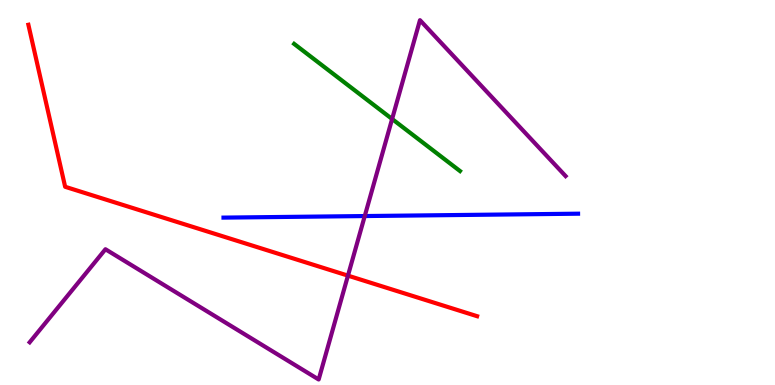[{'lines': ['blue', 'red'], 'intersections': []}, {'lines': ['green', 'red'], 'intersections': []}, {'lines': ['purple', 'red'], 'intersections': [{'x': 4.49, 'y': 2.84}]}, {'lines': ['blue', 'green'], 'intersections': []}, {'lines': ['blue', 'purple'], 'intersections': [{'x': 4.71, 'y': 4.39}]}, {'lines': ['green', 'purple'], 'intersections': [{'x': 5.06, 'y': 6.91}]}]